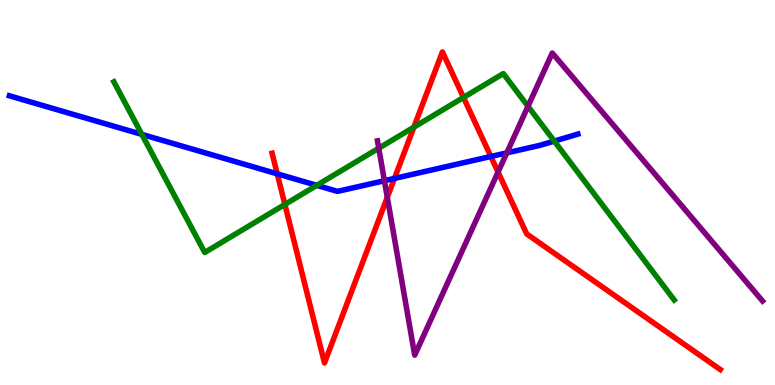[{'lines': ['blue', 'red'], 'intersections': [{'x': 3.58, 'y': 5.48}, {'x': 5.09, 'y': 5.37}, {'x': 6.33, 'y': 5.93}]}, {'lines': ['green', 'red'], 'intersections': [{'x': 3.68, 'y': 4.69}, {'x': 5.34, 'y': 6.7}, {'x': 5.98, 'y': 7.47}]}, {'lines': ['purple', 'red'], 'intersections': [{'x': 5.0, 'y': 4.88}, {'x': 6.43, 'y': 5.53}]}, {'lines': ['blue', 'green'], 'intersections': [{'x': 1.83, 'y': 6.51}, {'x': 4.09, 'y': 5.19}, {'x': 7.15, 'y': 6.34}]}, {'lines': ['blue', 'purple'], 'intersections': [{'x': 4.96, 'y': 5.31}, {'x': 6.54, 'y': 6.03}]}, {'lines': ['green', 'purple'], 'intersections': [{'x': 4.89, 'y': 6.15}, {'x': 6.81, 'y': 7.24}]}]